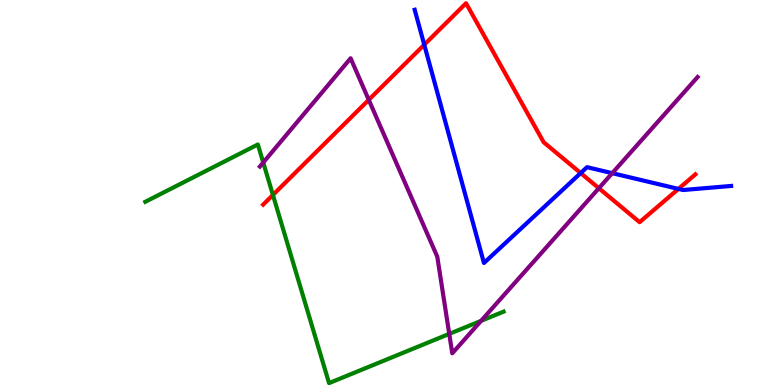[{'lines': ['blue', 'red'], 'intersections': [{'x': 5.47, 'y': 8.84}, {'x': 7.49, 'y': 5.5}, {'x': 8.75, 'y': 5.09}]}, {'lines': ['green', 'red'], 'intersections': [{'x': 3.52, 'y': 4.94}]}, {'lines': ['purple', 'red'], 'intersections': [{'x': 4.76, 'y': 7.41}, {'x': 7.73, 'y': 5.11}]}, {'lines': ['blue', 'green'], 'intersections': []}, {'lines': ['blue', 'purple'], 'intersections': [{'x': 7.9, 'y': 5.5}]}, {'lines': ['green', 'purple'], 'intersections': [{'x': 3.4, 'y': 5.78}, {'x': 5.8, 'y': 1.33}, {'x': 6.21, 'y': 1.67}]}]